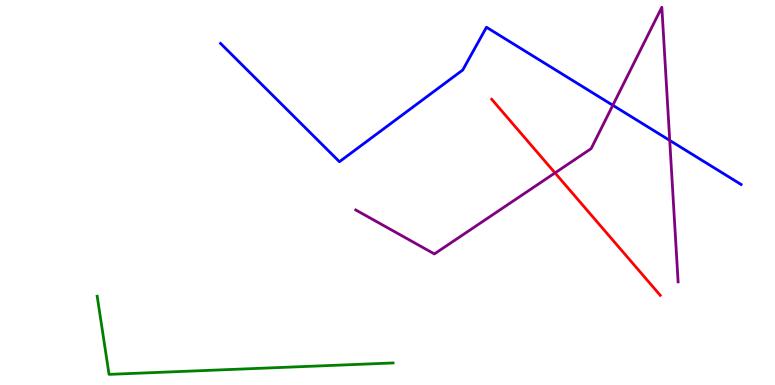[{'lines': ['blue', 'red'], 'intersections': []}, {'lines': ['green', 'red'], 'intersections': []}, {'lines': ['purple', 'red'], 'intersections': [{'x': 7.16, 'y': 5.51}]}, {'lines': ['blue', 'green'], 'intersections': []}, {'lines': ['blue', 'purple'], 'intersections': [{'x': 7.91, 'y': 7.27}, {'x': 8.64, 'y': 6.35}]}, {'lines': ['green', 'purple'], 'intersections': []}]